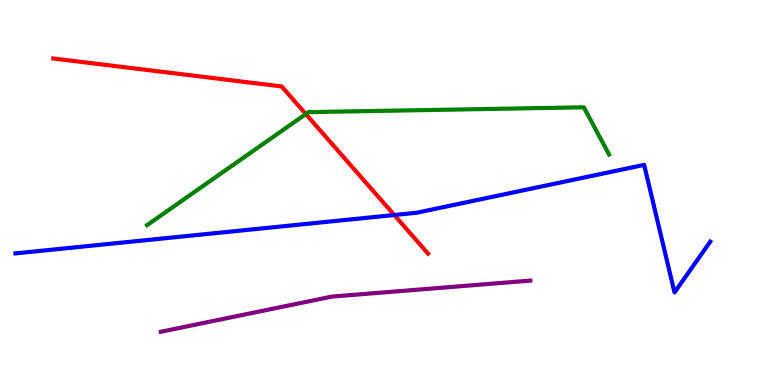[{'lines': ['blue', 'red'], 'intersections': [{'x': 5.09, 'y': 4.42}]}, {'lines': ['green', 'red'], 'intersections': [{'x': 3.95, 'y': 7.04}]}, {'lines': ['purple', 'red'], 'intersections': []}, {'lines': ['blue', 'green'], 'intersections': []}, {'lines': ['blue', 'purple'], 'intersections': []}, {'lines': ['green', 'purple'], 'intersections': []}]